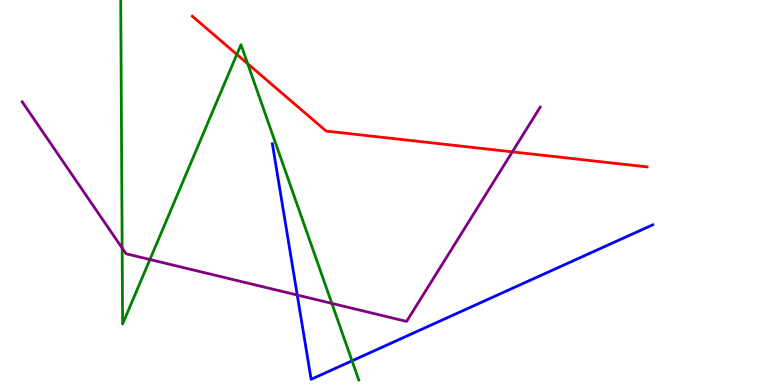[{'lines': ['blue', 'red'], 'intersections': []}, {'lines': ['green', 'red'], 'intersections': [{'x': 3.06, 'y': 8.59}, {'x': 3.2, 'y': 8.34}]}, {'lines': ['purple', 'red'], 'intersections': [{'x': 6.61, 'y': 6.06}]}, {'lines': ['blue', 'green'], 'intersections': [{'x': 4.54, 'y': 0.628}]}, {'lines': ['blue', 'purple'], 'intersections': [{'x': 3.84, 'y': 2.34}]}, {'lines': ['green', 'purple'], 'intersections': [{'x': 1.58, 'y': 3.56}, {'x': 1.93, 'y': 3.26}, {'x': 4.28, 'y': 2.12}]}]